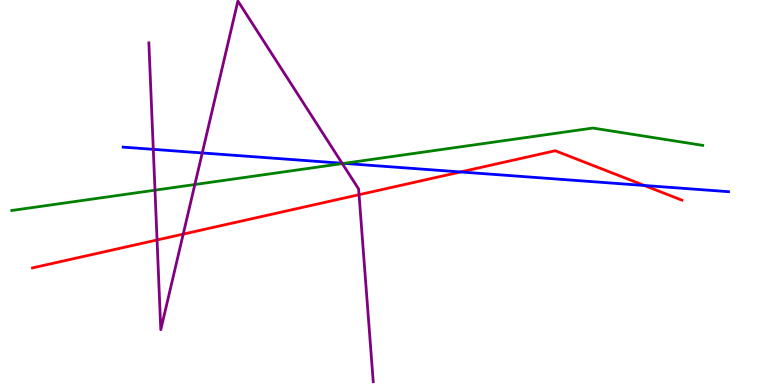[{'lines': ['blue', 'red'], 'intersections': [{'x': 5.94, 'y': 5.53}, {'x': 8.31, 'y': 5.18}]}, {'lines': ['green', 'red'], 'intersections': []}, {'lines': ['purple', 'red'], 'intersections': [{'x': 2.03, 'y': 3.77}, {'x': 2.36, 'y': 3.92}, {'x': 4.63, 'y': 4.94}]}, {'lines': ['blue', 'green'], 'intersections': [{'x': 4.44, 'y': 5.76}]}, {'lines': ['blue', 'purple'], 'intersections': [{'x': 1.98, 'y': 6.12}, {'x': 2.61, 'y': 6.03}, {'x': 4.41, 'y': 5.76}]}, {'lines': ['green', 'purple'], 'intersections': [{'x': 2.0, 'y': 5.06}, {'x': 2.51, 'y': 5.21}, {'x': 4.42, 'y': 5.75}]}]